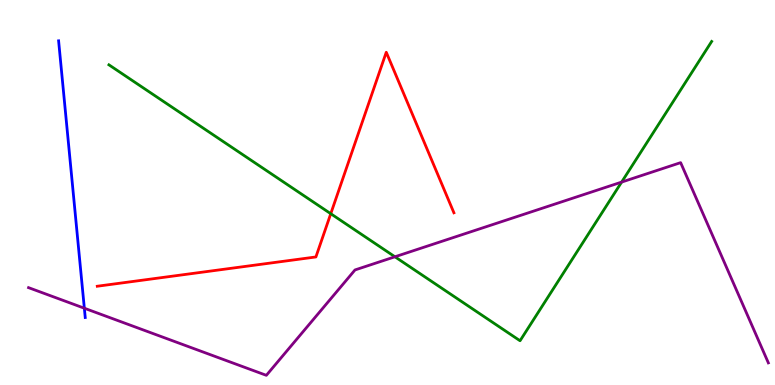[{'lines': ['blue', 'red'], 'intersections': []}, {'lines': ['green', 'red'], 'intersections': [{'x': 4.27, 'y': 4.45}]}, {'lines': ['purple', 'red'], 'intersections': []}, {'lines': ['blue', 'green'], 'intersections': []}, {'lines': ['blue', 'purple'], 'intersections': [{'x': 1.09, 'y': 1.99}]}, {'lines': ['green', 'purple'], 'intersections': [{'x': 5.1, 'y': 3.33}, {'x': 8.02, 'y': 5.27}]}]